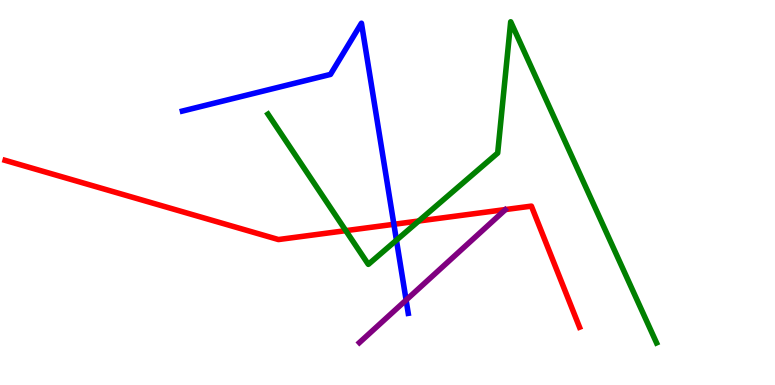[{'lines': ['blue', 'red'], 'intersections': [{'x': 5.08, 'y': 4.17}]}, {'lines': ['green', 'red'], 'intersections': [{'x': 4.46, 'y': 4.01}, {'x': 5.4, 'y': 4.26}]}, {'lines': ['purple', 'red'], 'intersections': []}, {'lines': ['blue', 'green'], 'intersections': [{'x': 5.12, 'y': 3.76}]}, {'lines': ['blue', 'purple'], 'intersections': [{'x': 5.24, 'y': 2.21}]}, {'lines': ['green', 'purple'], 'intersections': []}]